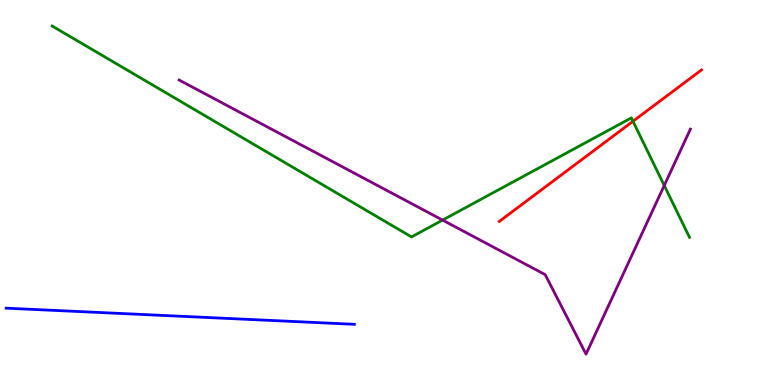[{'lines': ['blue', 'red'], 'intersections': []}, {'lines': ['green', 'red'], 'intersections': [{'x': 8.17, 'y': 6.85}]}, {'lines': ['purple', 'red'], 'intersections': []}, {'lines': ['blue', 'green'], 'intersections': []}, {'lines': ['blue', 'purple'], 'intersections': []}, {'lines': ['green', 'purple'], 'intersections': [{'x': 5.71, 'y': 4.28}, {'x': 8.57, 'y': 5.18}]}]